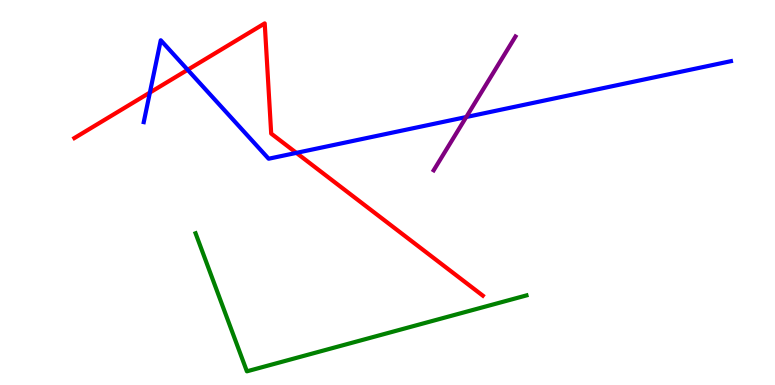[{'lines': ['blue', 'red'], 'intersections': [{'x': 1.93, 'y': 7.6}, {'x': 2.42, 'y': 8.19}, {'x': 3.82, 'y': 6.03}]}, {'lines': ['green', 'red'], 'intersections': []}, {'lines': ['purple', 'red'], 'intersections': []}, {'lines': ['blue', 'green'], 'intersections': []}, {'lines': ['blue', 'purple'], 'intersections': [{'x': 6.02, 'y': 6.96}]}, {'lines': ['green', 'purple'], 'intersections': []}]